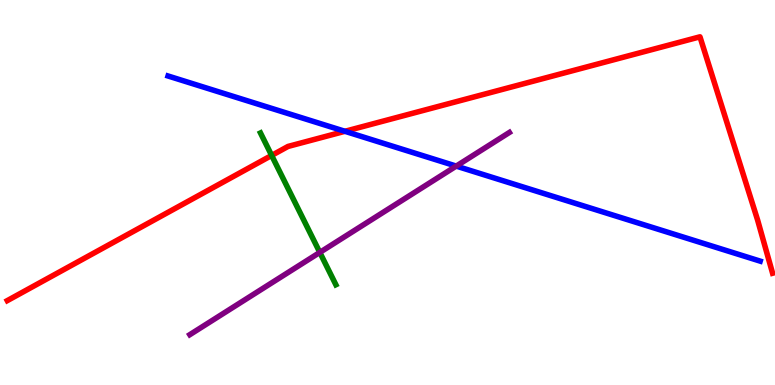[{'lines': ['blue', 'red'], 'intersections': [{'x': 4.45, 'y': 6.59}]}, {'lines': ['green', 'red'], 'intersections': [{'x': 3.51, 'y': 5.96}]}, {'lines': ['purple', 'red'], 'intersections': []}, {'lines': ['blue', 'green'], 'intersections': []}, {'lines': ['blue', 'purple'], 'intersections': [{'x': 5.89, 'y': 5.69}]}, {'lines': ['green', 'purple'], 'intersections': [{'x': 4.13, 'y': 3.44}]}]